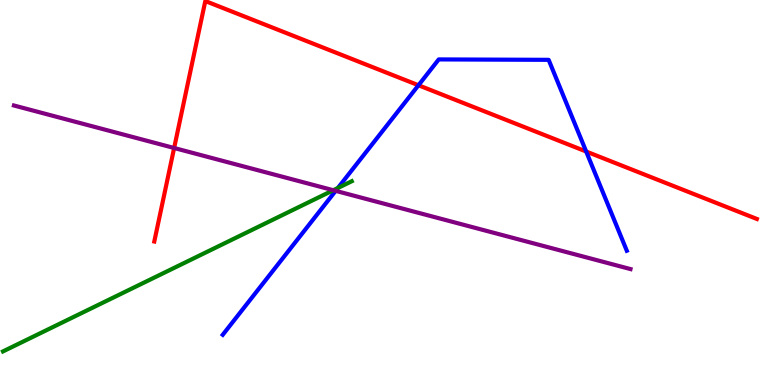[{'lines': ['blue', 'red'], 'intersections': [{'x': 5.4, 'y': 7.79}, {'x': 7.56, 'y': 6.06}]}, {'lines': ['green', 'red'], 'intersections': []}, {'lines': ['purple', 'red'], 'intersections': [{'x': 2.25, 'y': 6.16}]}, {'lines': ['blue', 'green'], 'intersections': [{'x': 4.36, 'y': 5.12}]}, {'lines': ['blue', 'purple'], 'intersections': [{'x': 4.33, 'y': 5.04}]}, {'lines': ['green', 'purple'], 'intersections': [{'x': 4.3, 'y': 5.06}]}]